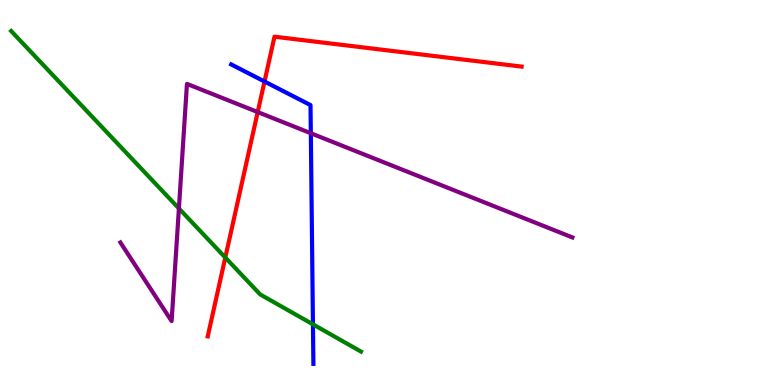[{'lines': ['blue', 'red'], 'intersections': [{'x': 3.41, 'y': 7.88}]}, {'lines': ['green', 'red'], 'intersections': [{'x': 2.91, 'y': 3.31}]}, {'lines': ['purple', 'red'], 'intersections': [{'x': 3.33, 'y': 7.09}]}, {'lines': ['blue', 'green'], 'intersections': [{'x': 4.04, 'y': 1.58}]}, {'lines': ['blue', 'purple'], 'intersections': [{'x': 4.01, 'y': 6.54}]}, {'lines': ['green', 'purple'], 'intersections': [{'x': 2.31, 'y': 4.59}]}]